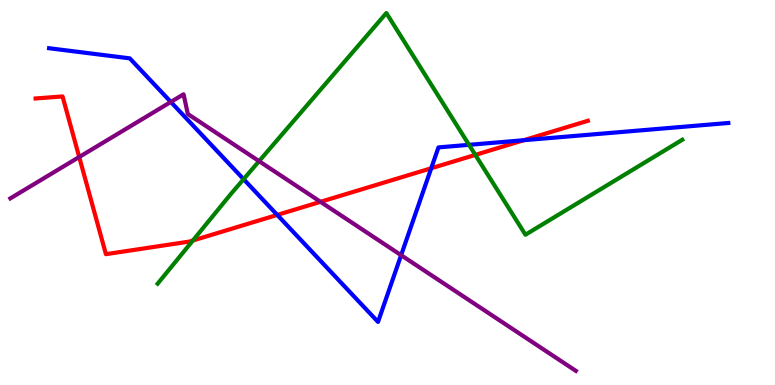[{'lines': ['blue', 'red'], 'intersections': [{'x': 3.58, 'y': 4.42}, {'x': 5.56, 'y': 5.63}, {'x': 6.76, 'y': 6.36}]}, {'lines': ['green', 'red'], 'intersections': [{'x': 2.49, 'y': 3.75}, {'x': 6.13, 'y': 5.98}]}, {'lines': ['purple', 'red'], 'intersections': [{'x': 1.02, 'y': 5.92}, {'x': 4.14, 'y': 4.76}]}, {'lines': ['blue', 'green'], 'intersections': [{'x': 3.14, 'y': 5.35}, {'x': 6.05, 'y': 6.24}]}, {'lines': ['blue', 'purple'], 'intersections': [{'x': 2.2, 'y': 7.35}, {'x': 5.18, 'y': 3.37}]}, {'lines': ['green', 'purple'], 'intersections': [{'x': 3.34, 'y': 5.81}]}]